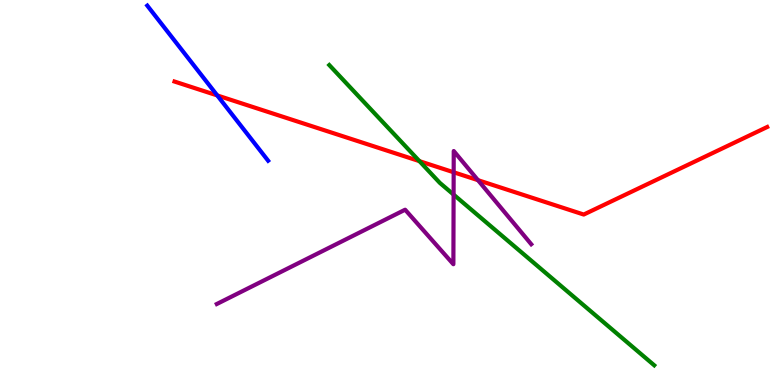[{'lines': ['blue', 'red'], 'intersections': [{'x': 2.8, 'y': 7.52}]}, {'lines': ['green', 'red'], 'intersections': [{'x': 5.41, 'y': 5.81}]}, {'lines': ['purple', 'red'], 'intersections': [{'x': 5.85, 'y': 5.53}, {'x': 6.17, 'y': 5.32}]}, {'lines': ['blue', 'green'], 'intersections': []}, {'lines': ['blue', 'purple'], 'intersections': []}, {'lines': ['green', 'purple'], 'intersections': [{'x': 5.85, 'y': 4.95}]}]